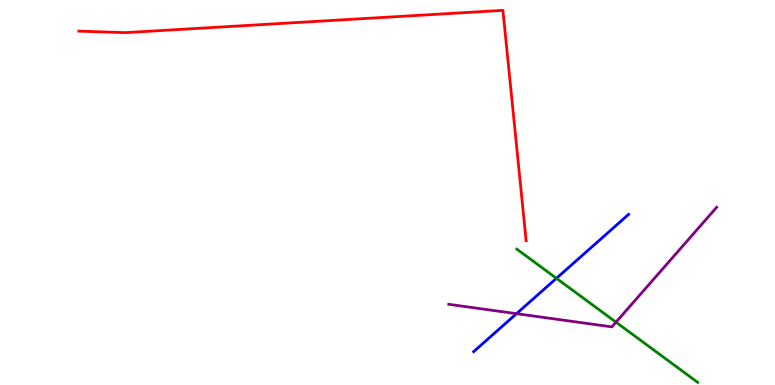[{'lines': ['blue', 'red'], 'intersections': []}, {'lines': ['green', 'red'], 'intersections': []}, {'lines': ['purple', 'red'], 'intersections': []}, {'lines': ['blue', 'green'], 'intersections': [{'x': 7.18, 'y': 2.77}]}, {'lines': ['blue', 'purple'], 'intersections': [{'x': 6.66, 'y': 1.85}]}, {'lines': ['green', 'purple'], 'intersections': [{'x': 7.95, 'y': 1.63}]}]